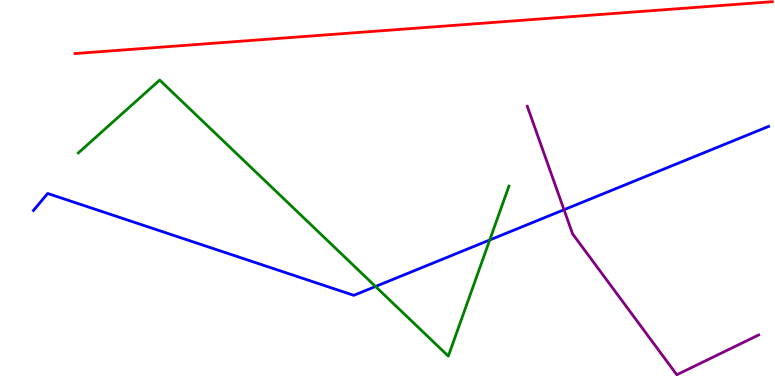[{'lines': ['blue', 'red'], 'intersections': []}, {'lines': ['green', 'red'], 'intersections': []}, {'lines': ['purple', 'red'], 'intersections': []}, {'lines': ['blue', 'green'], 'intersections': [{'x': 4.85, 'y': 2.56}, {'x': 6.32, 'y': 3.77}]}, {'lines': ['blue', 'purple'], 'intersections': [{'x': 7.28, 'y': 4.55}]}, {'lines': ['green', 'purple'], 'intersections': []}]